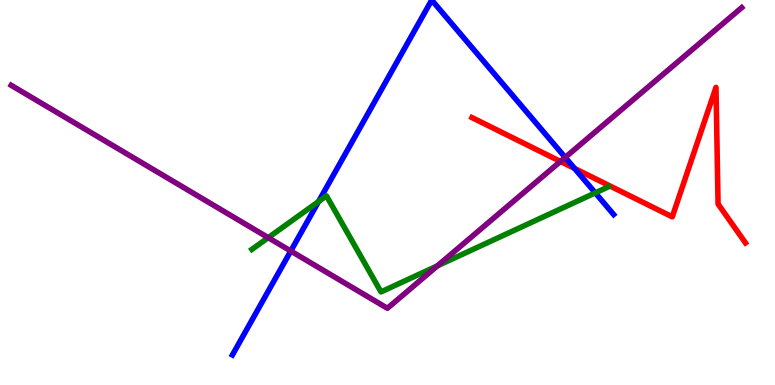[{'lines': ['blue', 'red'], 'intersections': [{'x': 7.41, 'y': 5.63}]}, {'lines': ['green', 'red'], 'intersections': []}, {'lines': ['purple', 'red'], 'intersections': [{'x': 7.23, 'y': 5.81}]}, {'lines': ['blue', 'green'], 'intersections': [{'x': 4.11, 'y': 4.77}, {'x': 7.68, 'y': 4.99}]}, {'lines': ['blue', 'purple'], 'intersections': [{'x': 3.75, 'y': 3.48}, {'x': 7.29, 'y': 5.91}]}, {'lines': ['green', 'purple'], 'intersections': [{'x': 3.46, 'y': 3.83}, {'x': 5.64, 'y': 3.1}]}]